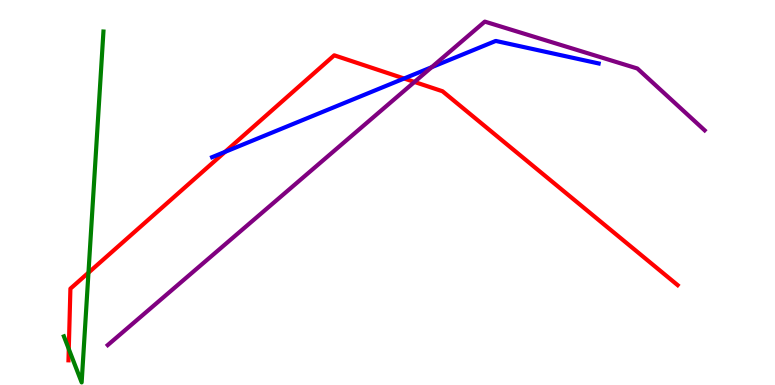[{'lines': ['blue', 'red'], 'intersections': [{'x': 2.9, 'y': 6.06}, {'x': 5.21, 'y': 7.96}]}, {'lines': ['green', 'red'], 'intersections': [{'x': 0.887, 'y': 0.935}, {'x': 1.14, 'y': 2.92}]}, {'lines': ['purple', 'red'], 'intersections': [{'x': 5.35, 'y': 7.87}]}, {'lines': ['blue', 'green'], 'intersections': []}, {'lines': ['blue', 'purple'], 'intersections': [{'x': 5.57, 'y': 8.25}]}, {'lines': ['green', 'purple'], 'intersections': []}]